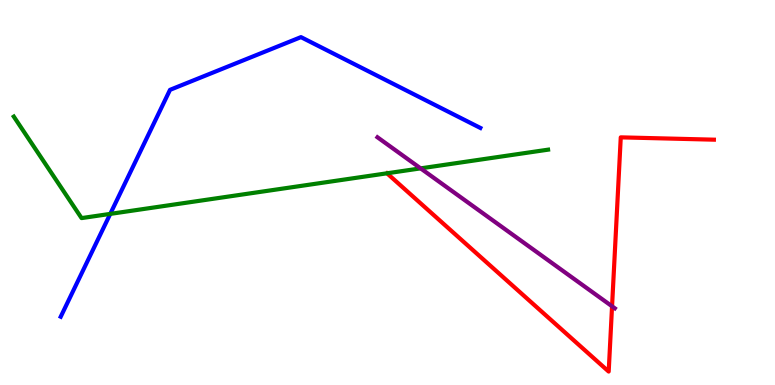[{'lines': ['blue', 'red'], 'intersections': []}, {'lines': ['green', 'red'], 'intersections': []}, {'lines': ['purple', 'red'], 'intersections': [{'x': 7.9, 'y': 2.04}]}, {'lines': ['blue', 'green'], 'intersections': [{'x': 1.42, 'y': 4.44}]}, {'lines': ['blue', 'purple'], 'intersections': []}, {'lines': ['green', 'purple'], 'intersections': [{'x': 5.43, 'y': 5.63}]}]